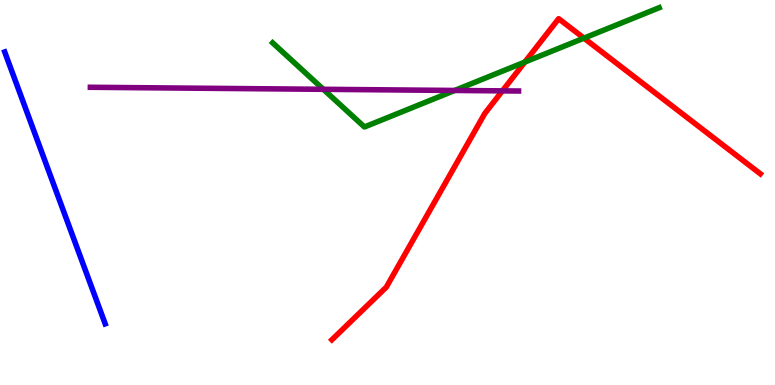[{'lines': ['blue', 'red'], 'intersections': []}, {'lines': ['green', 'red'], 'intersections': [{'x': 6.77, 'y': 8.39}, {'x': 7.53, 'y': 9.01}]}, {'lines': ['purple', 'red'], 'intersections': [{'x': 6.48, 'y': 7.64}]}, {'lines': ['blue', 'green'], 'intersections': []}, {'lines': ['blue', 'purple'], 'intersections': []}, {'lines': ['green', 'purple'], 'intersections': [{'x': 4.17, 'y': 7.68}, {'x': 5.87, 'y': 7.65}]}]